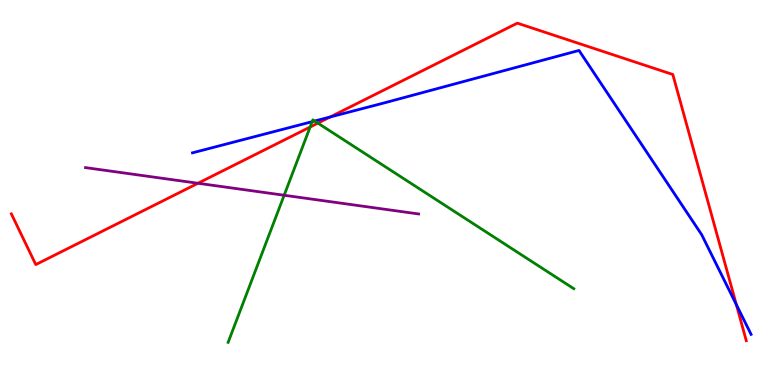[{'lines': ['blue', 'red'], 'intersections': [{'x': 4.26, 'y': 6.96}, {'x': 9.5, 'y': 2.09}]}, {'lines': ['green', 'red'], 'intersections': [{'x': 4.0, 'y': 6.7}, {'x': 4.1, 'y': 6.8}]}, {'lines': ['purple', 'red'], 'intersections': [{'x': 2.55, 'y': 5.24}]}, {'lines': ['blue', 'green'], 'intersections': [{'x': 4.03, 'y': 6.84}, {'x': 4.06, 'y': 6.86}]}, {'lines': ['blue', 'purple'], 'intersections': []}, {'lines': ['green', 'purple'], 'intersections': [{'x': 3.67, 'y': 4.93}]}]